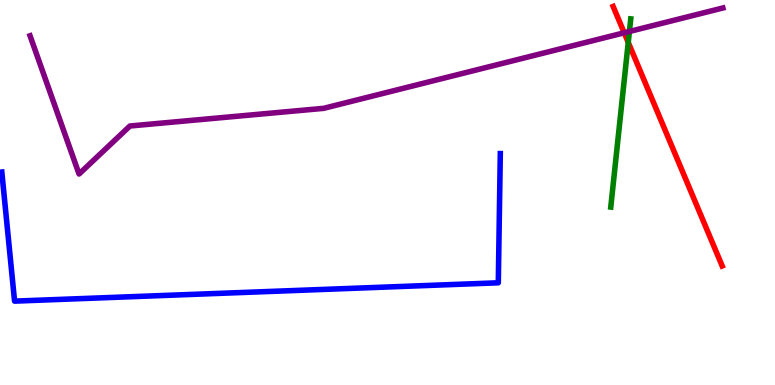[{'lines': ['blue', 'red'], 'intersections': []}, {'lines': ['green', 'red'], 'intersections': [{'x': 8.11, 'y': 8.9}]}, {'lines': ['purple', 'red'], 'intersections': [{'x': 8.05, 'y': 9.15}]}, {'lines': ['blue', 'green'], 'intersections': []}, {'lines': ['blue', 'purple'], 'intersections': []}, {'lines': ['green', 'purple'], 'intersections': [{'x': 8.12, 'y': 9.18}]}]